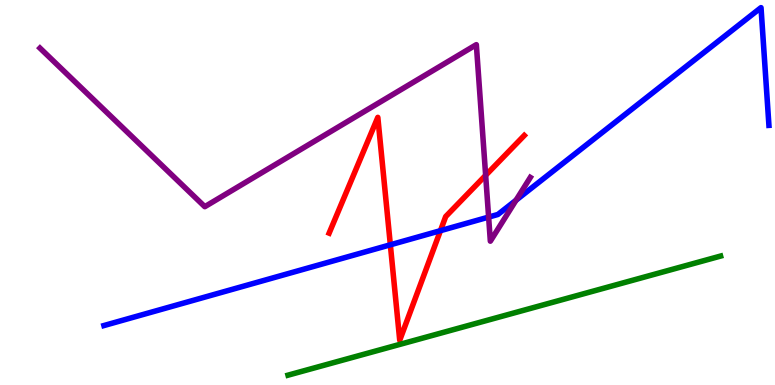[{'lines': ['blue', 'red'], 'intersections': [{'x': 5.04, 'y': 3.64}, {'x': 5.68, 'y': 4.01}]}, {'lines': ['green', 'red'], 'intersections': []}, {'lines': ['purple', 'red'], 'intersections': [{'x': 6.27, 'y': 5.45}]}, {'lines': ['blue', 'green'], 'intersections': []}, {'lines': ['blue', 'purple'], 'intersections': [{'x': 6.3, 'y': 4.36}, {'x': 6.66, 'y': 4.8}]}, {'lines': ['green', 'purple'], 'intersections': []}]